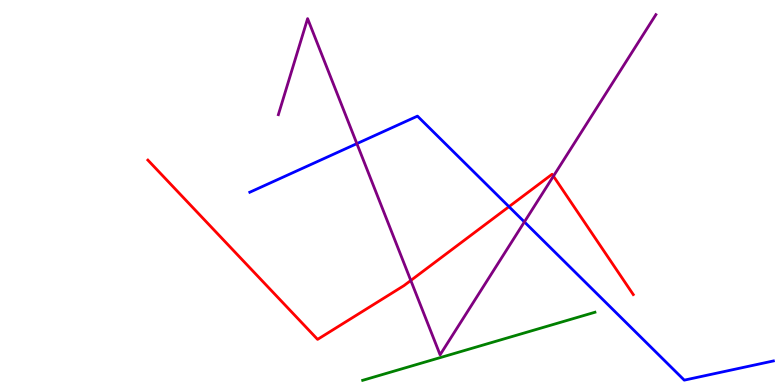[{'lines': ['blue', 'red'], 'intersections': [{'x': 6.57, 'y': 4.63}]}, {'lines': ['green', 'red'], 'intersections': []}, {'lines': ['purple', 'red'], 'intersections': [{'x': 5.3, 'y': 2.72}, {'x': 7.14, 'y': 5.42}]}, {'lines': ['blue', 'green'], 'intersections': []}, {'lines': ['blue', 'purple'], 'intersections': [{'x': 4.6, 'y': 6.27}, {'x': 6.77, 'y': 4.24}]}, {'lines': ['green', 'purple'], 'intersections': []}]